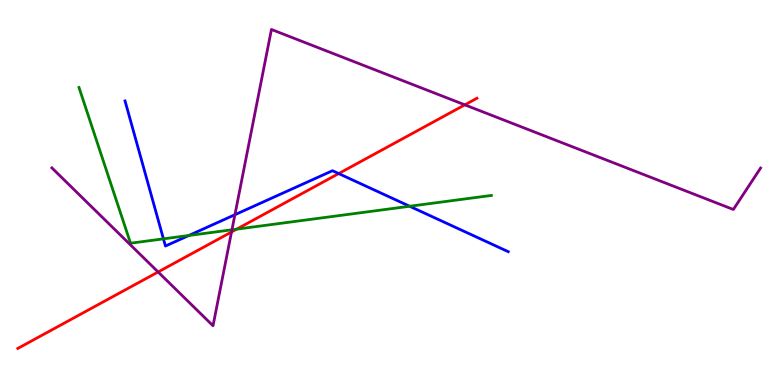[{'lines': ['blue', 'red'], 'intersections': [{'x': 4.37, 'y': 5.49}]}, {'lines': ['green', 'red'], 'intersections': [{'x': 3.05, 'y': 4.05}]}, {'lines': ['purple', 'red'], 'intersections': [{'x': 2.04, 'y': 2.94}, {'x': 2.99, 'y': 3.97}, {'x': 6.0, 'y': 7.28}]}, {'lines': ['blue', 'green'], 'intersections': [{'x': 2.11, 'y': 3.8}, {'x': 2.44, 'y': 3.88}, {'x': 5.29, 'y': 4.64}]}, {'lines': ['blue', 'purple'], 'intersections': [{'x': 3.03, 'y': 4.42}]}, {'lines': ['green', 'purple'], 'intersections': [{'x': 2.99, 'y': 4.03}]}]